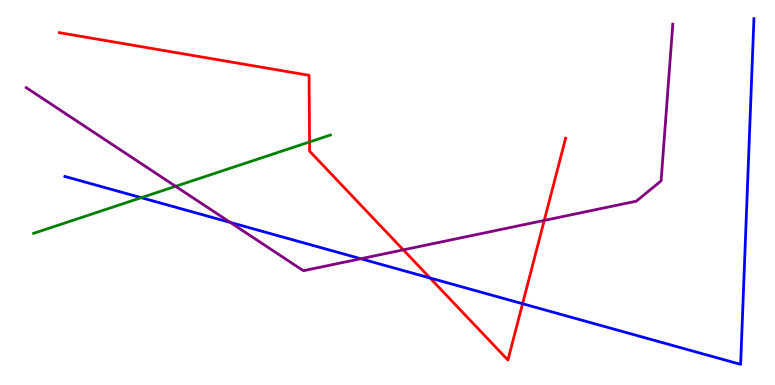[{'lines': ['blue', 'red'], 'intersections': [{'x': 5.55, 'y': 2.78}, {'x': 6.74, 'y': 2.11}]}, {'lines': ['green', 'red'], 'intersections': [{'x': 3.99, 'y': 6.31}]}, {'lines': ['purple', 'red'], 'intersections': [{'x': 5.2, 'y': 3.51}, {'x': 7.02, 'y': 4.27}]}, {'lines': ['blue', 'green'], 'intersections': [{'x': 1.82, 'y': 4.87}]}, {'lines': ['blue', 'purple'], 'intersections': [{'x': 2.97, 'y': 4.22}, {'x': 4.66, 'y': 3.28}]}, {'lines': ['green', 'purple'], 'intersections': [{'x': 2.27, 'y': 5.16}]}]